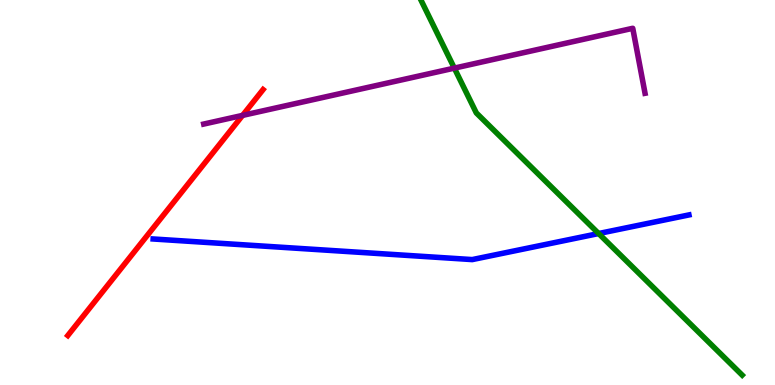[{'lines': ['blue', 'red'], 'intersections': []}, {'lines': ['green', 'red'], 'intersections': []}, {'lines': ['purple', 'red'], 'intersections': [{'x': 3.13, 'y': 7.0}]}, {'lines': ['blue', 'green'], 'intersections': [{'x': 7.72, 'y': 3.93}]}, {'lines': ['blue', 'purple'], 'intersections': []}, {'lines': ['green', 'purple'], 'intersections': [{'x': 5.86, 'y': 8.23}]}]